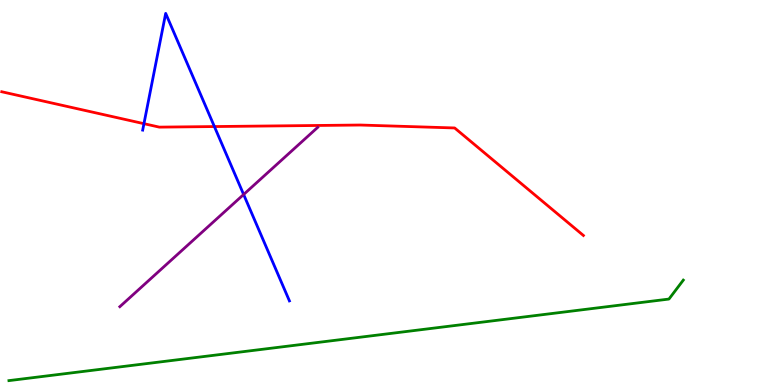[{'lines': ['blue', 'red'], 'intersections': [{'x': 1.86, 'y': 6.79}, {'x': 2.77, 'y': 6.71}]}, {'lines': ['green', 'red'], 'intersections': []}, {'lines': ['purple', 'red'], 'intersections': []}, {'lines': ['blue', 'green'], 'intersections': []}, {'lines': ['blue', 'purple'], 'intersections': [{'x': 3.14, 'y': 4.95}]}, {'lines': ['green', 'purple'], 'intersections': []}]